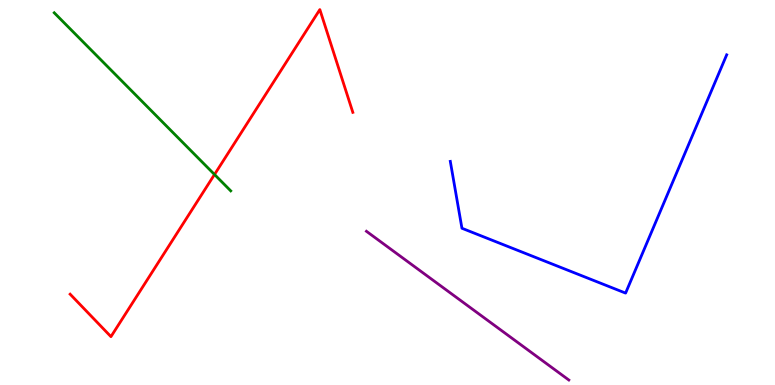[{'lines': ['blue', 'red'], 'intersections': []}, {'lines': ['green', 'red'], 'intersections': [{'x': 2.77, 'y': 5.47}]}, {'lines': ['purple', 'red'], 'intersections': []}, {'lines': ['blue', 'green'], 'intersections': []}, {'lines': ['blue', 'purple'], 'intersections': []}, {'lines': ['green', 'purple'], 'intersections': []}]